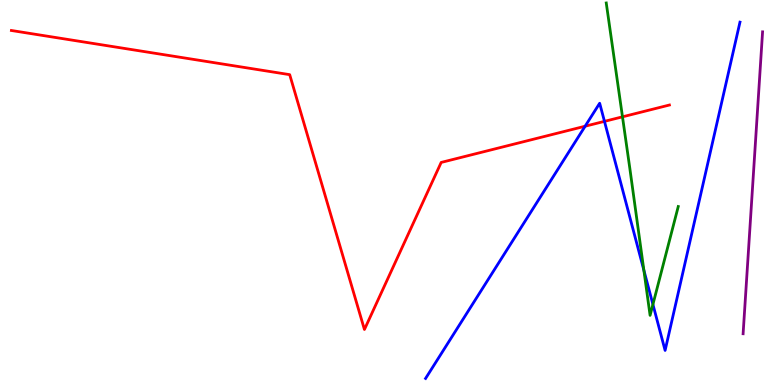[{'lines': ['blue', 'red'], 'intersections': [{'x': 7.55, 'y': 6.72}, {'x': 7.8, 'y': 6.85}]}, {'lines': ['green', 'red'], 'intersections': [{'x': 8.03, 'y': 6.97}]}, {'lines': ['purple', 'red'], 'intersections': []}, {'lines': ['blue', 'green'], 'intersections': [{'x': 8.31, 'y': 2.98}, {'x': 8.42, 'y': 2.09}]}, {'lines': ['blue', 'purple'], 'intersections': []}, {'lines': ['green', 'purple'], 'intersections': []}]